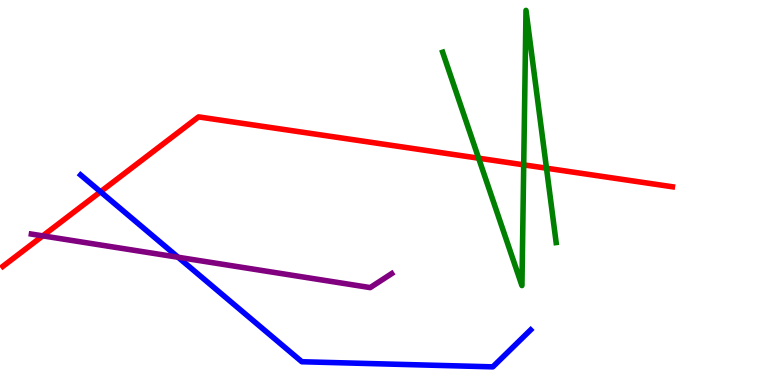[{'lines': ['blue', 'red'], 'intersections': [{'x': 1.3, 'y': 5.02}]}, {'lines': ['green', 'red'], 'intersections': [{'x': 6.18, 'y': 5.89}, {'x': 6.76, 'y': 5.72}, {'x': 7.05, 'y': 5.63}]}, {'lines': ['purple', 'red'], 'intersections': [{'x': 0.552, 'y': 3.87}]}, {'lines': ['blue', 'green'], 'intersections': []}, {'lines': ['blue', 'purple'], 'intersections': [{'x': 2.3, 'y': 3.32}]}, {'lines': ['green', 'purple'], 'intersections': []}]